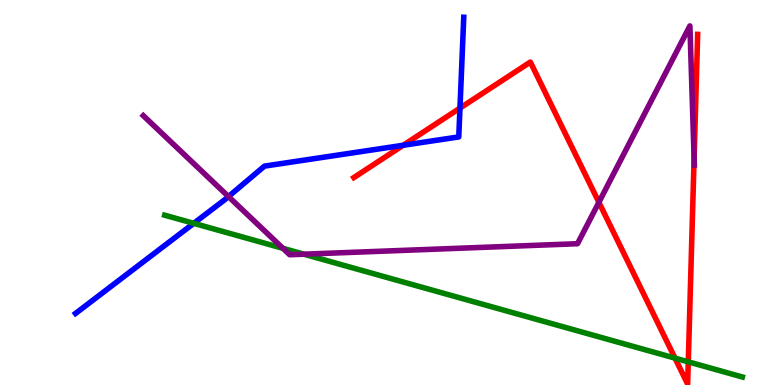[{'lines': ['blue', 'red'], 'intersections': [{'x': 5.2, 'y': 6.23}, {'x': 5.94, 'y': 7.19}]}, {'lines': ['green', 'red'], 'intersections': [{'x': 8.71, 'y': 0.698}, {'x': 8.88, 'y': 0.602}]}, {'lines': ['purple', 'red'], 'intersections': [{'x': 7.73, 'y': 4.74}, {'x': 8.96, 'y': 5.89}]}, {'lines': ['blue', 'green'], 'intersections': [{'x': 2.5, 'y': 4.2}]}, {'lines': ['blue', 'purple'], 'intersections': [{'x': 2.95, 'y': 4.89}]}, {'lines': ['green', 'purple'], 'intersections': [{'x': 3.65, 'y': 3.55}, {'x': 3.92, 'y': 3.4}]}]